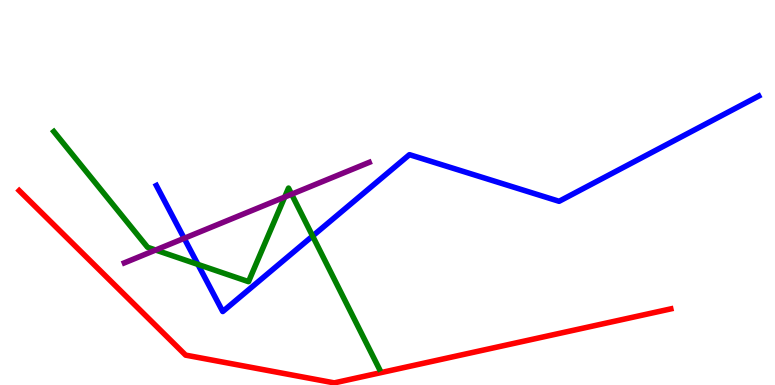[{'lines': ['blue', 'red'], 'intersections': []}, {'lines': ['green', 'red'], 'intersections': []}, {'lines': ['purple', 'red'], 'intersections': []}, {'lines': ['blue', 'green'], 'intersections': [{'x': 2.55, 'y': 3.13}, {'x': 4.03, 'y': 3.87}]}, {'lines': ['blue', 'purple'], 'intersections': [{'x': 2.38, 'y': 3.81}]}, {'lines': ['green', 'purple'], 'intersections': [{'x': 2.01, 'y': 3.51}, {'x': 3.67, 'y': 4.88}, {'x': 3.76, 'y': 4.96}]}]